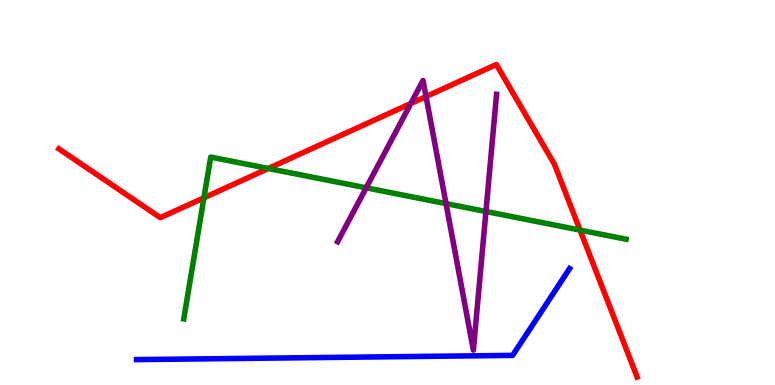[{'lines': ['blue', 'red'], 'intersections': []}, {'lines': ['green', 'red'], 'intersections': [{'x': 2.63, 'y': 4.86}, {'x': 3.46, 'y': 5.62}, {'x': 7.48, 'y': 4.02}]}, {'lines': ['purple', 'red'], 'intersections': [{'x': 5.3, 'y': 7.31}, {'x': 5.5, 'y': 7.49}]}, {'lines': ['blue', 'green'], 'intersections': []}, {'lines': ['blue', 'purple'], 'intersections': []}, {'lines': ['green', 'purple'], 'intersections': [{'x': 4.72, 'y': 5.12}, {'x': 5.76, 'y': 4.71}, {'x': 6.27, 'y': 4.51}]}]